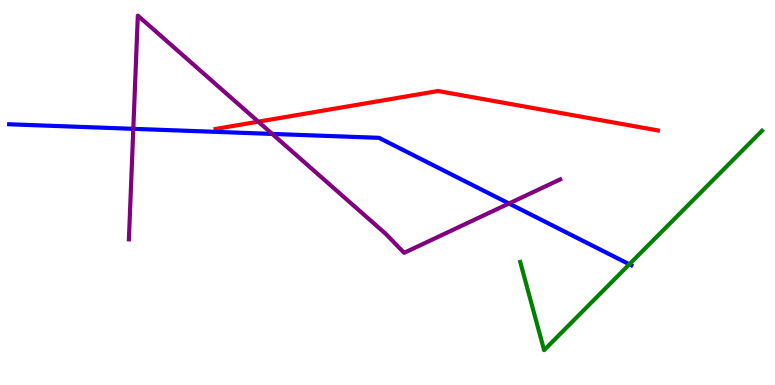[{'lines': ['blue', 'red'], 'intersections': []}, {'lines': ['green', 'red'], 'intersections': []}, {'lines': ['purple', 'red'], 'intersections': [{'x': 3.33, 'y': 6.84}]}, {'lines': ['blue', 'green'], 'intersections': [{'x': 8.12, 'y': 3.13}]}, {'lines': ['blue', 'purple'], 'intersections': [{'x': 1.72, 'y': 6.65}, {'x': 3.51, 'y': 6.52}, {'x': 6.57, 'y': 4.71}]}, {'lines': ['green', 'purple'], 'intersections': []}]